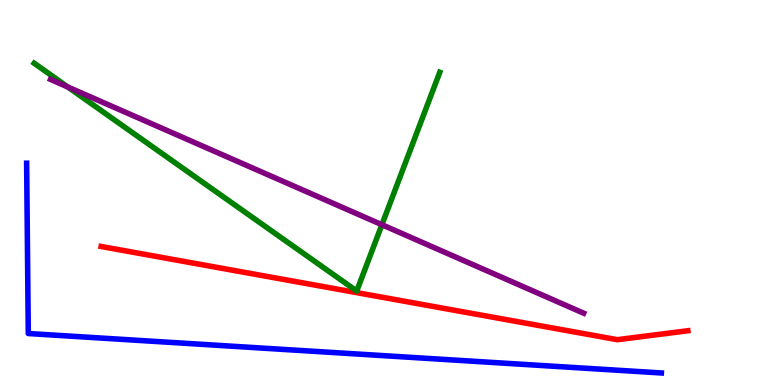[{'lines': ['blue', 'red'], 'intersections': []}, {'lines': ['green', 'red'], 'intersections': []}, {'lines': ['purple', 'red'], 'intersections': []}, {'lines': ['blue', 'green'], 'intersections': []}, {'lines': ['blue', 'purple'], 'intersections': []}, {'lines': ['green', 'purple'], 'intersections': [{'x': 0.875, 'y': 7.74}, {'x': 4.93, 'y': 4.16}]}]